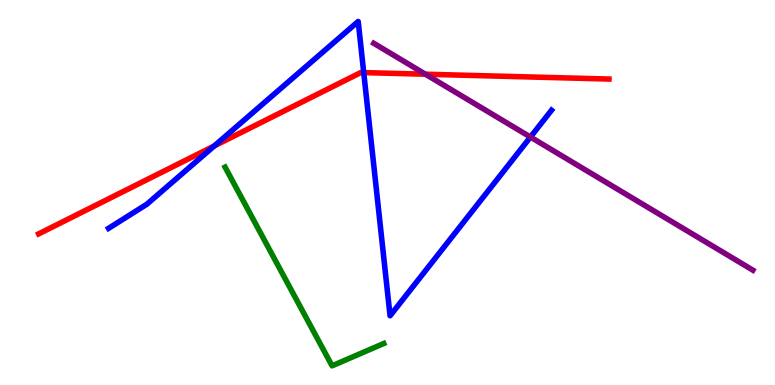[{'lines': ['blue', 'red'], 'intersections': [{'x': 2.76, 'y': 6.21}, {'x': 4.69, 'y': 8.11}]}, {'lines': ['green', 'red'], 'intersections': []}, {'lines': ['purple', 'red'], 'intersections': [{'x': 5.49, 'y': 8.07}]}, {'lines': ['blue', 'green'], 'intersections': []}, {'lines': ['blue', 'purple'], 'intersections': [{'x': 6.84, 'y': 6.44}]}, {'lines': ['green', 'purple'], 'intersections': []}]